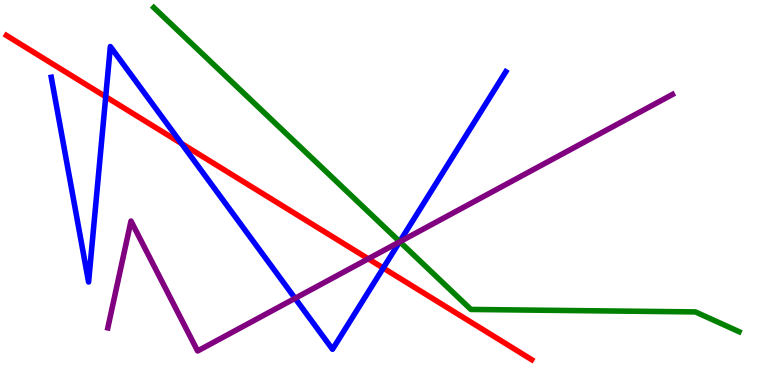[{'lines': ['blue', 'red'], 'intersections': [{'x': 1.36, 'y': 7.49}, {'x': 2.34, 'y': 6.27}, {'x': 4.95, 'y': 3.04}]}, {'lines': ['green', 'red'], 'intersections': []}, {'lines': ['purple', 'red'], 'intersections': [{'x': 4.75, 'y': 3.28}]}, {'lines': ['blue', 'green'], 'intersections': [{'x': 5.16, 'y': 3.72}]}, {'lines': ['blue', 'purple'], 'intersections': [{'x': 3.81, 'y': 2.25}, {'x': 5.16, 'y': 3.72}]}, {'lines': ['green', 'purple'], 'intersections': [{'x': 5.16, 'y': 3.72}]}]